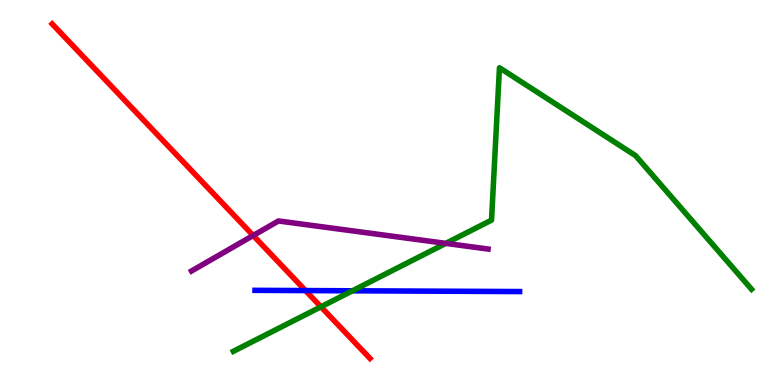[{'lines': ['blue', 'red'], 'intersections': [{'x': 3.94, 'y': 2.45}]}, {'lines': ['green', 'red'], 'intersections': [{'x': 4.14, 'y': 2.03}]}, {'lines': ['purple', 'red'], 'intersections': [{'x': 3.27, 'y': 3.88}]}, {'lines': ['blue', 'green'], 'intersections': [{'x': 4.55, 'y': 2.45}]}, {'lines': ['blue', 'purple'], 'intersections': []}, {'lines': ['green', 'purple'], 'intersections': [{'x': 5.75, 'y': 3.68}]}]